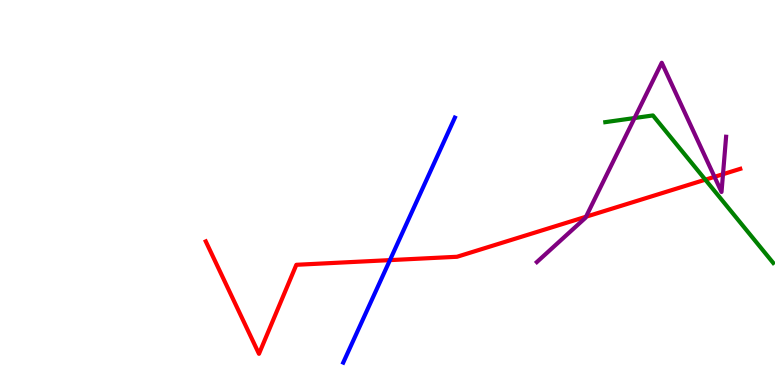[{'lines': ['blue', 'red'], 'intersections': [{'x': 5.03, 'y': 3.24}]}, {'lines': ['green', 'red'], 'intersections': [{'x': 9.1, 'y': 5.33}]}, {'lines': ['purple', 'red'], 'intersections': [{'x': 7.56, 'y': 4.37}, {'x': 9.22, 'y': 5.41}, {'x': 9.33, 'y': 5.48}]}, {'lines': ['blue', 'green'], 'intersections': []}, {'lines': ['blue', 'purple'], 'intersections': []}, {'lines': ['green', 'purple'], 'intersections': [{'x': 8.19, 'y': 6.93}]}]